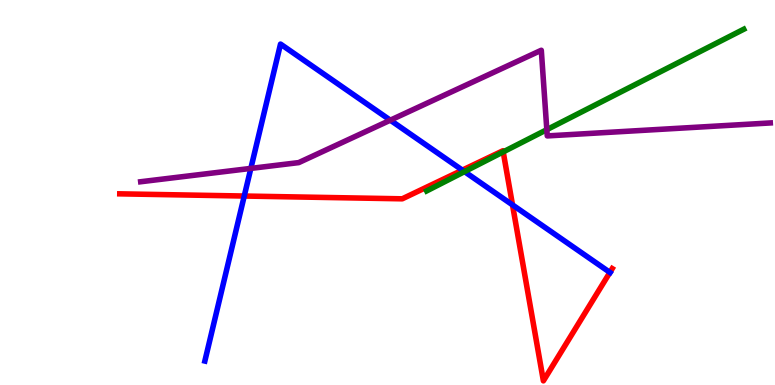[{'lines': ['blue', 'red'], 'intersections': [{'x': 3.15, 'y': 4.91}, {'x': 5.97, 'y': 5.58}, {'x': 6.61, 'y': 4.68}, {'x': 7.87, 'y': 2.92}]}, {'lines': ['green', 'red'], 'intersections': [{'x': 6.49, 'y': 6.05}]}, {'lines': ['purple', 'red'], 'intersections': []}, {'lines': ['blue', 'green'], 'intersections': [{'x': 5.99, 'y': 5.54}]}, {'lines': ['blue', 'purple'], 'intersections': [{'x': 3.24, 'y': 5.63}, {'x': 5.04, 'y': 6.88}]}, {'lines': ['green', 'purple'], 'intersections': [{'x': 7.06, 'y': 6.63}]}]